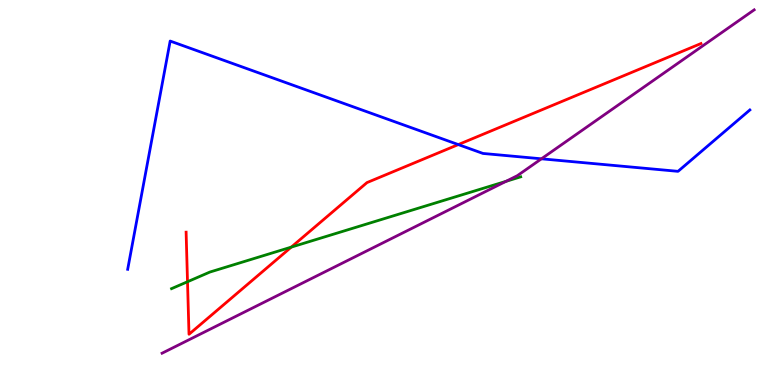[{'lines': ['blue', 'red'], 'intersections': [{'x': 5.91, 'y': 6.24}]}, {'lines': ['green', 'red'], 'intersections': [{'x': 2.42, 'y': 2.68}, {'x': 3.76, 'y': 3.58}]}, {'lines': ['purple', 'red'], 'intersections': []}, {'lines': ['blue', 'green'], 'intersections': []}, {'lines': ['blue', 'purple'], 'intersections': [{'x': 6.99, 'y': 5.88}]}, {'lines': ['green', 'purple'], 'intersections': [{'x': 6.53, 'y': 5.29}]}]